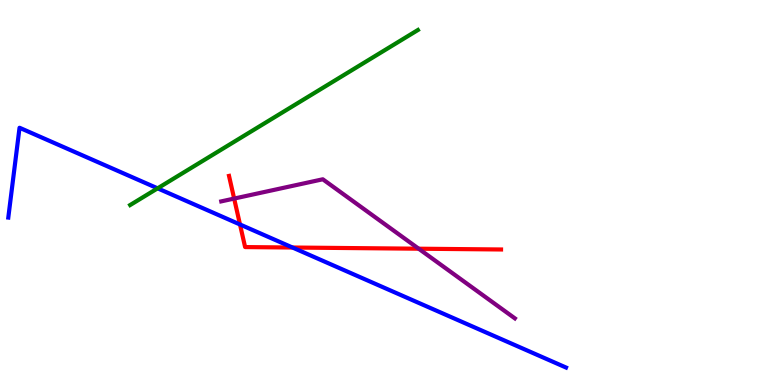[{'lines': ['blue', 'red'], 'intersections': [{'x': 3.1, 'y': 4.17}, {'x': 3.77, 'y': 3.57}]}, {'lines': ['green', 'red'], 'intersections': []}, {'lines': ['purple', 'red'], 'intersections': [{'x': 3.02, 'y': 4.84}, {'x': 5.4, 'y': 3.54}]}, {'lines': ['blue', 'green'], 'intersections': [{'x': 2.03, 'y': 5.11}]}, {'lines': ['blue', 'purple'], 'intersections': []}, {'lines': ['green', 'purple'], 'intersections': []}]